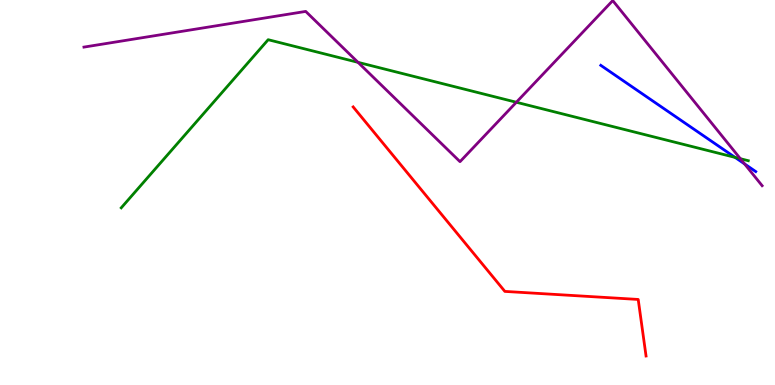[{'lines': ['blue', 'red'], 'intersections': []}, {'lines': ['green', 'red'], 'intersections': []}, {'lines': ['purple', 'red'], 'intersections': []}, {'lines': ['blue', 'green'], 'intersections': [{'x': 9.48, 'y': 5.91}]}, {'lines': ['blue', 'purple'], 'intersections': [{'x': 9.61, 'y': 5.74}]}, {'lines': ['green', 'purple'], 'intersections': [{'x': 4.62, 'y': 8.38}, {'x': 6.66, 'y': 7.34}, {'x': 9.55, 'y': 5.88}]}]